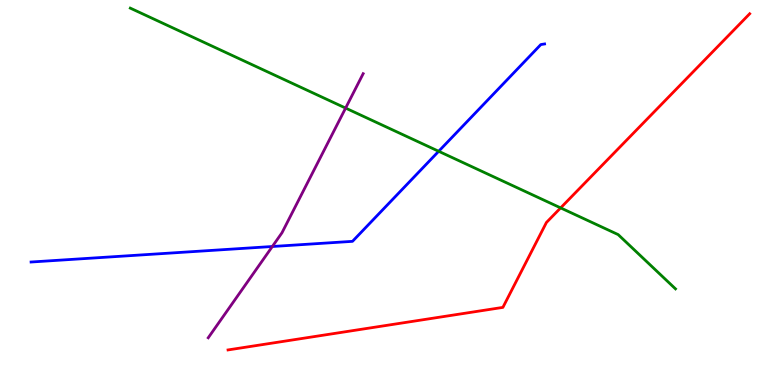[{'lines': ['blue', 'red'], 'intersections': []}, {'lines': ['green', 'red'], 'intersections': [{'x': 7.23, 'y': 4.6}]}, {'lines': ['purple', 'red'], 'intersections': []}, {'lines': ['blue', 'green'], 'intersections': [{'x': 5.66, 'y': 6.07}]}, {'lines': ['blue', 'purple'], 'intersections': [{'x': 3.51, 'y': 3.6}]}, {'lines': ['green', 'purple'], 'intersections': [{'x': 4.46, 'y': 7.19}]}]